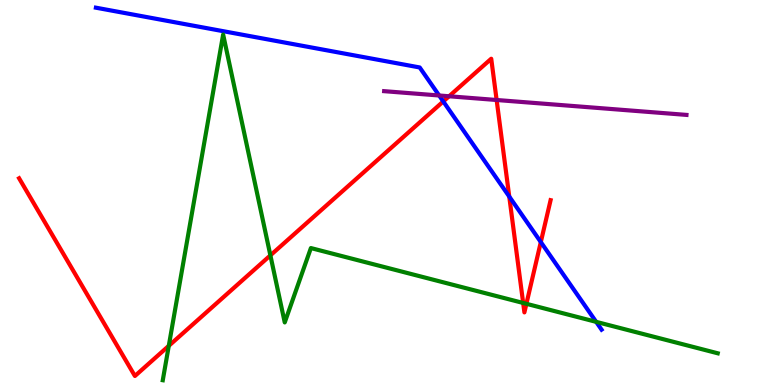[{'lines': ['blue', 'red'], 'intersections': [{'x': 5.72, 'y': 7.37}, {'x': 6.57, 'y': 4.89}, {'x': 6.98, 'y': 3.71}]}, {'lines': ['green', 'red'], 'intersections': [{'x': 2.18, 'y': 1.02}, {'x': 3.49, 'y': 3.37}, {'x': 6.75, 'y': 2.13}, {'x': 6.79, 'y': 2.11}]}, {'lines': ['purple', 'red'], 'intersections': [{'x': 5.79, 'y': 7.5}, {'x': 6.41, 'y': 7.4}]}, {'lines': ['blue', 'green'], 'intersections': [{'x': 7.69, 'y': 1.64}]}, {'lines': ['blue', 'purple'], 'intersections': [{'x': 5.67, 'y': 7.52}]}, {'lines': ['green', 'purple'], 'intersections': []}]